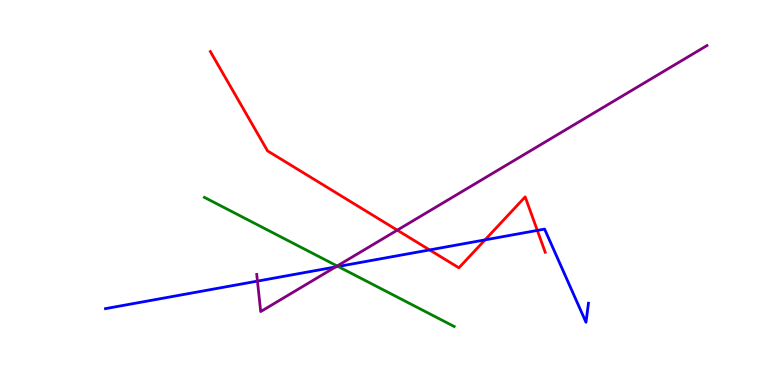[{'lines': ['blue', 'red'], 'intersections': [{'x': 5.54, 'y': 3.51}, {'x': 6.26, 'y': 3.77}, {'x': 6.93, 'y': 4.02}]}, {'lines': ['green', 'red'], 'intersections': []}, {'lines': ['purple', 'red'], 'intersections': [{'x': 5.13, 'y': 4.02}]}, {'lines': ['blue', 'green'], 'intersections': [{'x': 4.36, 'y': 3.08}]}, {'lines': ['blue', 'purple'], 'intersections': [{'x': 3.32, 'y': 2.7}, {'x': 4.33, 'y': 3.07}]}, {'lines': ['green', 'purple'], 'intersections': [{'x': 4.35, 'y': 3.09}]}]